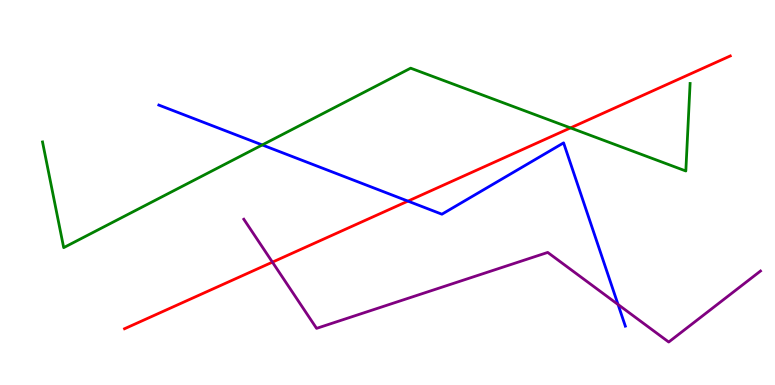[{'lines': ['blue', 'red'], 'intersections': [{'x': 5.26, 'y': 4.78}]}, {'lines': ['green', 'red'], 'intersections': [{'x': 7.36, 'y': 6.68}]}, {'lines': ['purple', 'red'], 'intersections': [{'x': 3.52, 'y': 3.19}]}, {'lines': ['blue', 'green'], 'intersections': [{'x': 3.38, 'y': 6.24}]}, {'lines': ['blue', 'purple'], 'intersections': [{'x': 7.97, 'y': 2.09}]}, {'lines': ['green', 'purple'], 'intersections': []}]